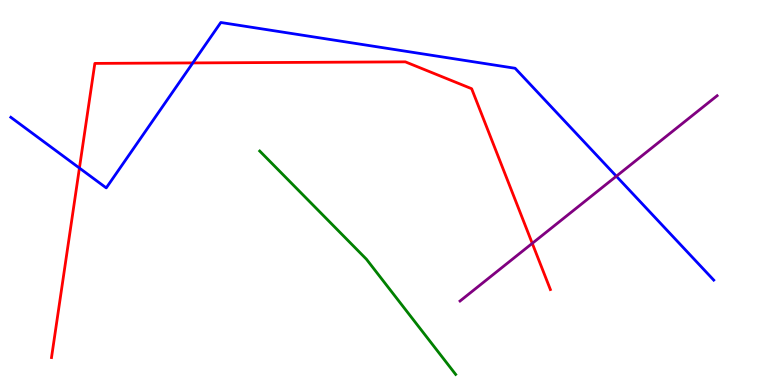[{'lines': ['blue', 'red'], 'intersections': [{'x': 1.02, 'y': 5.64}, {'x': 2.49, 'y': 8.37}]}, {'lines': ['green', 'red'], 'intersections': []}, {'lines': ['purple', 'red'], 'intersections': [{'x': 6.87, 'y': 3.68}]}, {'lines': ['blue', 'green'], 'intersections': []}, {'lines': ['blue', 'purple'], 'intersections': [{'x': 7.95, 'y': 5.42}]}, {'lines': ['green', 'purple'], 'intersections': []}]